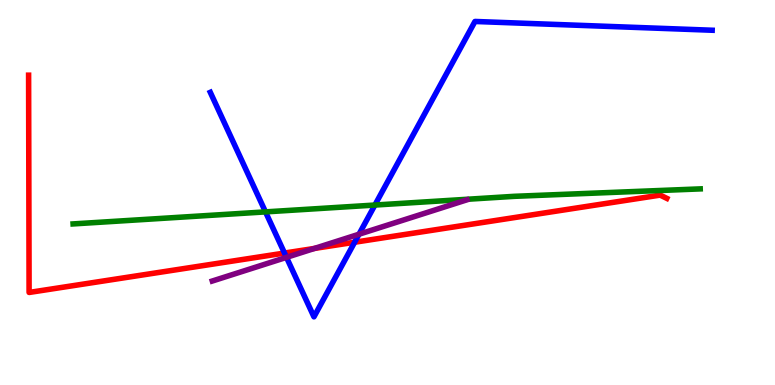[{'lines': ['blue', 'red'], 'intersections': [{'x': 3.67, 'y': 3.43}, {'x': 4.58, 'y': 3.71}]}, {'lines': ['green', 'red'], 'intersections': []}, {'lines': ['purple', 'red'], 'intersections': [{'x': 4.06, 'y': 3.55}]}, {'lines': ['blue', 'green'], 'intersections': [{'x': 3.43, 'y': 4.5}, {'x': 4.84, 'y': 4.67}]}, {'lines': ['blue', 'purple'], 'intersections': [{'x': 3.7, 'y': 3.32}, {'x': 4.63, 'y': 3.92}]}, {'lines': ['green', 'purple'], 'intersections': []}]